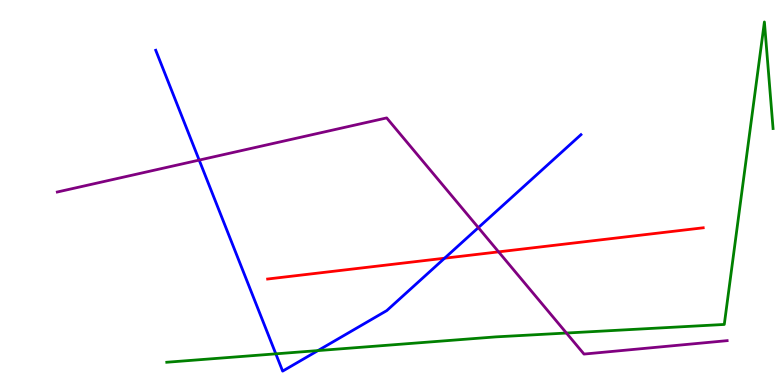[{'lines': ['blue', 'red'], 'intersections': [{'x': 5.74, 'y': 3.29}]}, {'lines': ['green', 'red'], 'intersections': []}, {'lines': ['purple', 'red'], 'intersections': [{'x': 6.43, 'y': 3.46}]}, {'lines': ['blue', 'green'], 'intersections': [{'x': 3.56, 'y': 0.809}, {'x': 4.1, 'y': 0.894}]}, {'lines': ['blue', 'purple'], 'intersections': [{'x': 2.57, 'y': 5.84}, {'x': 6.17, 'y': 4.09}]}, {'lines': ['green', 'purple'], 'intersections': [{'x': 7.31, 'y': 1.35}]}]